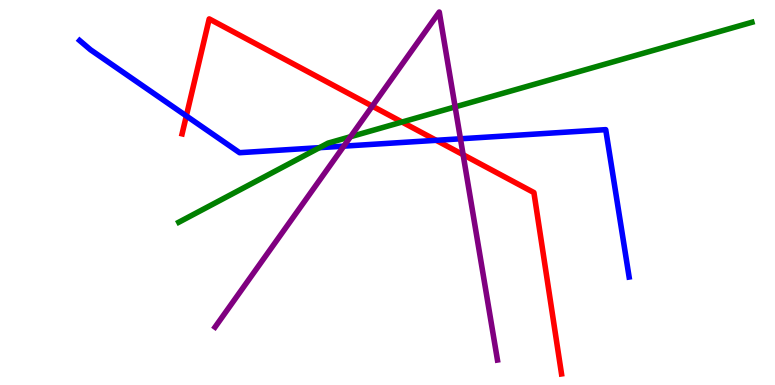[{'lines': ['blue', 'red'], 'intersections': [{'x': 2.4, 'y': 6.99}, {'x': 5.63, 'y': 6.36}]}, {'lines': ['green', 'red'], 'intersections': [{'x': 5.19, 'y': 6.83}]}, {'lines': ['purple', 'red'], 'intersections': [{'x': 4.8, 'y': 7.24}, {'x': 5.98, 'y': 5.98}]}, {'lines': ['blue', 'green'], 'intersections': [{'x': 4.12, 'y': 6.16}]}, {'lines': ['blue', 'purple'], 'intersections': [{'x': 4.44, 'y': 6.2}, {'x': 5.94, 'y': 6.4}]}, {'lines': ['green', 'purple'], 'intersections': [{'x': 4.52, 'y': 6.45}, {'x': 5.87, 'y': 7.22}]}]